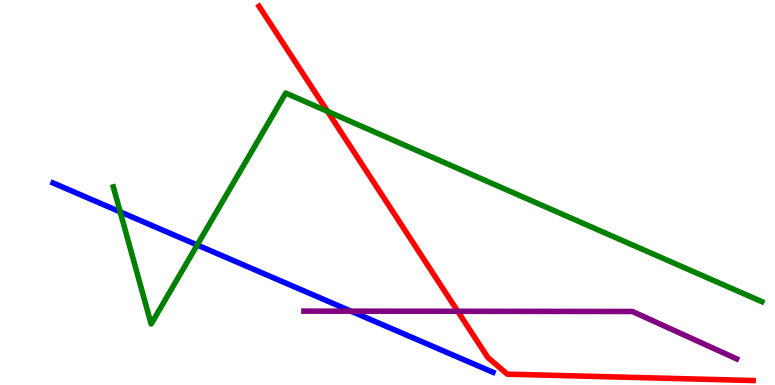[{'lines': ['blue', 'red'], 'intersections': []}, {'lines': ['green', 'red'], 'intersections': [{'x': 4.23, 'y': 7.11}]}, {'lines': ['purple', 'red'], 'intersections': [{'x': 5.91, 'y': 1.91}]}, {'lines': ['blue', 'green'], 'intersections': [{'x': 1.55, 'y': 4.5}, {'x': 2.54, 'y': 3.64}]}, {'lines': ['blue', 'purple'], 'intersections': [{'x': 4.53, 'y': 1.92}]}, {'lines': ['green', 'purple'], 'intersections': []}]